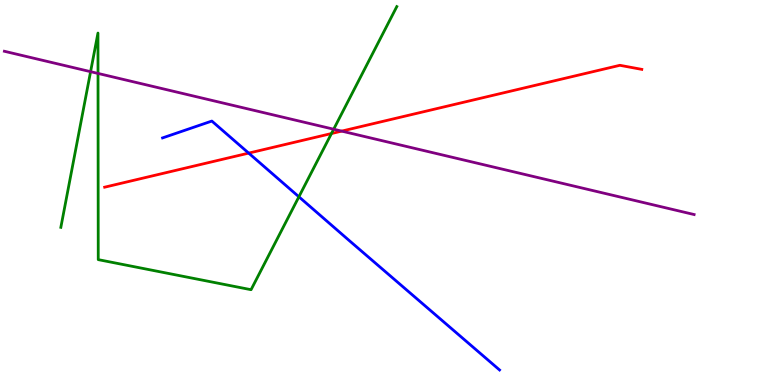[{'lines': ['blue', 'red'], 'intersections': [{'x': 3.21, 'y': 6.02}]}, {'lines': ['green', 'red'], 'intersections': [{'x': 4.28, 'y': 6.53}]}, {'lines': ['purple', 'red'], 'intersections': [{'x': 4.41, 'y': 6.59}]}, {'lines': ['blue', 'green'], 'intersections': [{'x': 3.86, 'y': 4.89}]}, {'lines': ['blue', 'purple'], 'intersections': []}, {'lines': ['green', 'purple'], 'intersections': [{'x': 1.17, 'y': 8.14}, {'x': 1.26, 'y': 8.09}, {'x': 4.31, 'y': 6.64}]}]